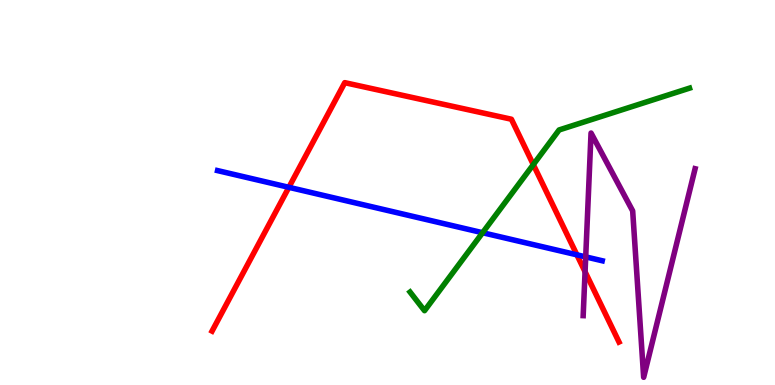[{'lines': ['blue', 'red'], 'intersections': [{'x': 3.73, 'y': 5.13}, {'x': 7.44, 'y': 3.38}]}, {'lines': ['green', 'red'], 'intersections': [{'x': 6.88, 'y': 5.72}]}, {'lines': ['purple', 'red'], 'intersections': [{'x': 7.55, 'y': 2.94}]}, {'lines': ['blue', 'green'], 'intersections': [{'x': 6.23, 'y': 3.96}]}, {'lines': ['blue', 'purple'], 'intersections': [{'x': 7.56, 'y': 3.33}]}, {'lines': ['green', 'purple'], 'intersections': []}]